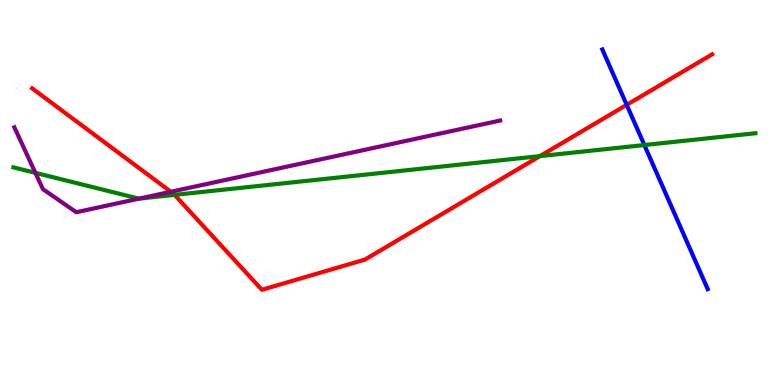[{'lines': ['blue', 'red'], 'intersections': [{'x': 8.09, 'y': 7.28}]}, {'lines': ['green', 'red'], 'intersections': [{'x': 2.25, 'y': 4.94}, {'x': 6.97, 'y': 5.95}]}, {'lines': ['purple', 'red'], 'intersections': [{'x': 2.2, 'y': 5.02}]}, {'lines': ['blue', 'green'], 'intersections': [{'x': 8.31, 'y': 6.23}]}, {'lines': ['blue', 'purple'], 'intersections': []}, {'lines': ['green', 'purple'], 'intersections': [{'x': 0.457, 'y': 5.51}, {'x': 1.79, 'y': 4.84}]}]